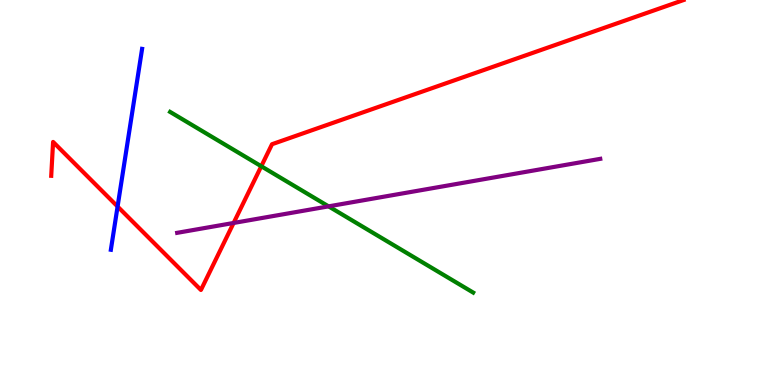[{'lines': ['blue', 'red'], 'intersections': [{'x': 1.52, 'y': 4.64}]}, {'lines': ['green', 'red'], 'intersections': [{'x': 3.37, 'y': 5.68}]}, {'lines': ['purple', 'red'], 'intersections': [{'x': 3.01, 'y': 4.21}]}, {'lines': ['blue', 'green'], 'intersections': []}, {'lines': ['blue', 'purple'], 'intersections': []}, {'lines': ['green', 'purple'], 'intersections': [{'x': 4.24, 'y': 4.64}]}]